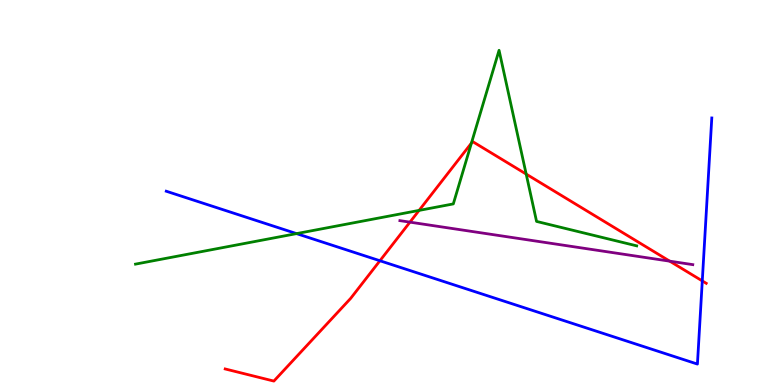[{'lines': ['blue', 'red'], 'intersections': [{'x': 4.9, 'y': 3.23}, {'x': 9.06, 'y': 2.7}]}, {'lines': ['green', 'red'], 'intersections': [{'x': 5.41, 'y': 4.54}, {'x': 6.08, 'y': 6.28}, {'x': 6.79, 'y': 5.48}]}, {'lines': ['purple', 'red'], 'intersections': [{'x': 5.29, 'y': 4.23}, {'x': 8.64, 'y': 3.22}]}, {'lines': ['blue', 'green'], 'intersections': [{'x': 3.83, 'y': 3.93}]}, {'lines': ['blue', 'purple'], 'intersections': []}, {'lines': ['green', 'purple'], 'intersections': []}]